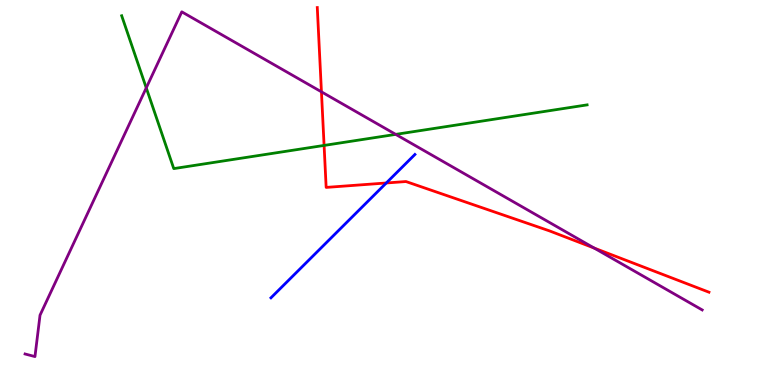[{'lines': ['blue', 'red'], 'intersections': [{'x': 4.98, 'y': 5.25}]}, {'lines': ['green', 'red'], 'intersections': [{'x': 4.18, 'y': 6.22}]}, {'lines': ['purple', 'red'], 'intersections': [{'x': 4.15, 'y': 7.61}, {'x': 7.67, 'y': 3.56}]}, {'lines': ['blue', 'green'], 'intersections': []}, {'lines': ['blue', 'purple'], 'intersections': []}, {'lines': ['green', 'purple'], 'intersections': [{'x': 1.89, 'y': 7.72}, {'x': 5.11, 'y': 6.51}]}]